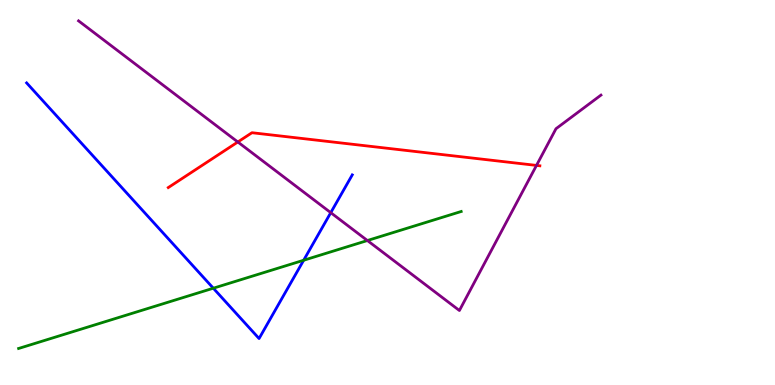[{'lines': ['blue', 'red'], 'intersections': []}, {'lines': ['green', 'red'], 'intersections': []}, {'lines': ['purple', 'red'], 'intersections': [{'x': 3.07, 'y': 6.31}, {'x': 6.92, 'y': 5.7}]}, {'lines': ['blue', 'green'], 'intersections': [{'x': 2.75, 'y': 2.51}, {'x': 3.92, 'y': 3.24}]}, {'lines': ['blue', 'purple'], 'intersections': [{'x': 4.27, 'y': 4.48}]}, {'lines': ['green', 'purple'], 'intersections': [{'x': 4.74, 'y': 3.75}]}]